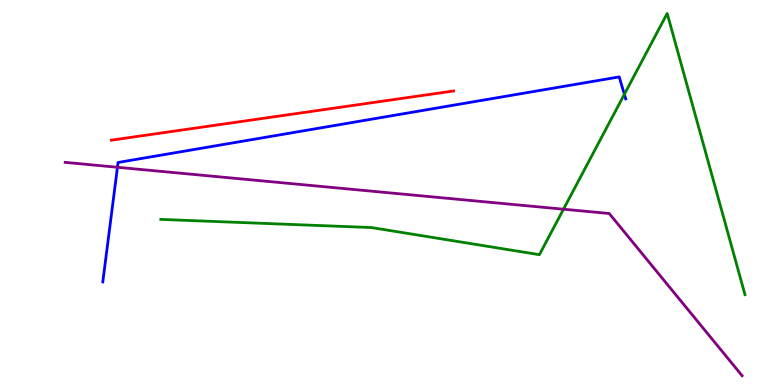[{'lines': ['blue', 'red'], 'intersections': []}, {'lines': ['green', 'red'], 'intersections': []}, {'lines': ['purple', 'red'], 'intersections': []}, {'lines': ['blue', 'green'], 'intersections': [{'x': 8.06, 'y': 7.55}]}, {'lines': ['blue', 'purple'], 'intersections': [{'x': 1.52, 'y': 5.66}]}, {'lines': ['green', 'purple'], 'intersections': [{'x': 7.27, 'y': 4.57}]}]